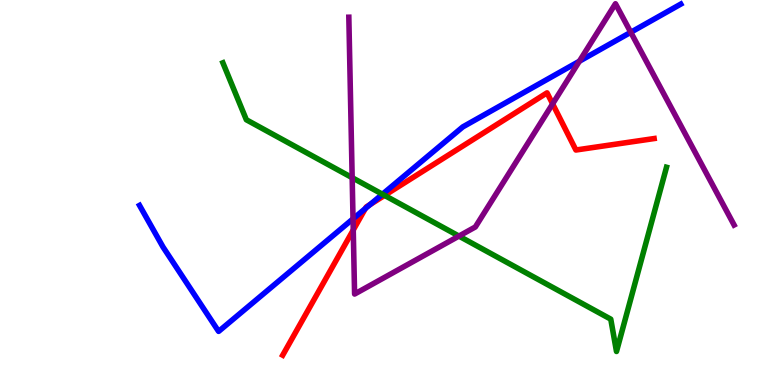[{'lines': ['blue', 'red'], 'intersections': [{'x': 4.71, 'y': 4.58}, {'x': 4.78, 'y': 4.69}]}, {'lines': ['green', 'red'], 'intersections': [{'x': 4.96, 'y': 4.92}]}, {'lines': ['purple', 'red'], 'intersections': [{'x': 4.56, 'y': 4.03}, {'x': 7.13, 'y': 7.3}]}, {'lines': ['blue', 'green'], 'intersections': [{'x': 4.93, 'y': 4.96}]}, {'lines': ['blue', 'purple'], 'intersections': [{'x': 4.56, 'y': 4.32}, {'x': 7.48, 'y': 8.41}, {'x': 8.14, 'y': 9.16}]}, {'lines': ['green', 'purple'], 'intersections': [{'x': 4.54, 'y': 5.39}, {'x': 5.92, 'y': 3.87}]}]